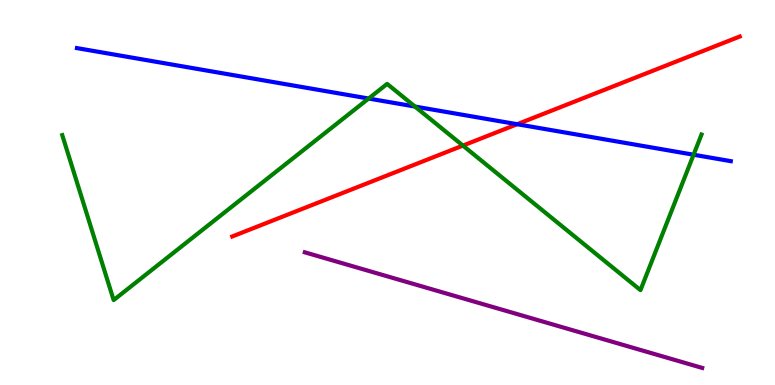[{'lines': ['blue', 'red'], 'intersections': [{'x': 6.67, 'y': 6.77}]}, {'lines': ['green', 'red'], 'intersections': [{'x': 5.97, 'y': 6.22}]}, {'lines': ['purple', 'red'], 'intersections': []}, {'lines': ['blue', 'green'], 'intersections': [{'x': 4.76, 'y': 7.44}, {'x': 5.35, 'y': 7.23}, {'x': 8.95, 'y': 5.98}]}, {'lines': ['blue', 'purple'], 'intersections': []}, {'lines': ['green', 'purple'], 'intersections': []}]